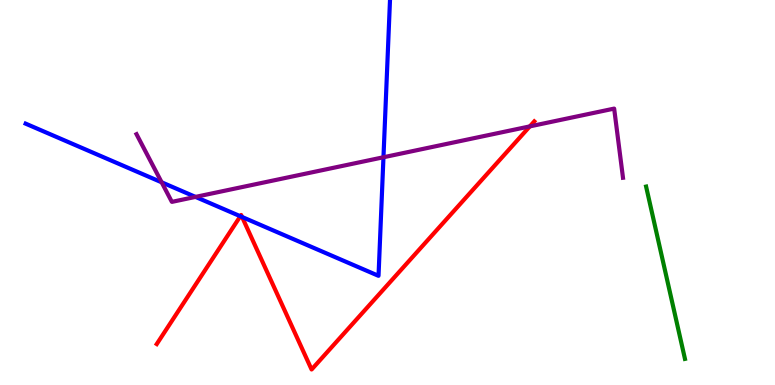[{'lines': ['blue', 'red'], 'intersections': [{'x': 3.1, 'y': 4.38}, {'x': 3.12, 'y': 4.36}]}, {'lines': ['green', 'red'], 'intersections': []}, {'lines': ['purple', 'red'], 'intersections': [{'x': 6.84, 'y': 6.72}]}, {'lines': ['blue', 'green'], 'intersections': []}, {'lines': ['blue', 'purple'], 'intersections': [{'x': 2.09, 'y': 5.26}, {'x': 2.52, 'y': 4.89}, {'x': 4.95, 'y': 5.92}]}, {'lines': ['green', 'purple'], 'intersections': []}]